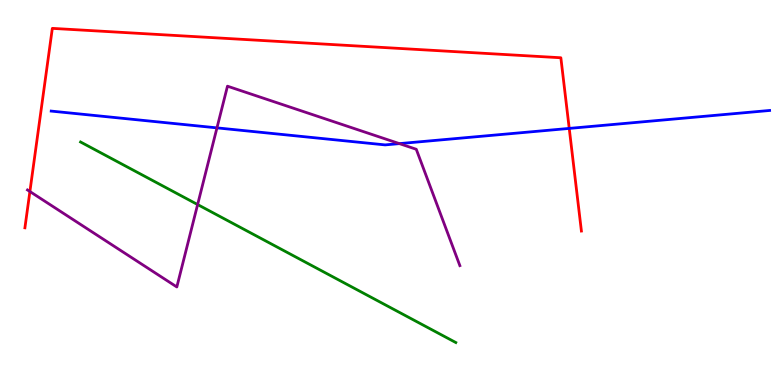[{'lines': ['blue', 'red'], 'intersections': [{'x': 7.34, 'y': 6.66}]}, {'lines': ['green', 'red'], 'intersections': []}, {'lines': ['purple', 'red'], 'intersections': [{'x': 0.386, 'y': 5.03}]}, {'lines': ['blue', 'green'], 'intersections': []}, {'lines': ['blue', 'purple'], 'intersections': [{'x': 2.8, 'y': 6.68}, {'x': 5.15, 'y': 6.27}]}, {'lines': ['green', 'purple'], 'intersections': [{'x': 2.55, 'y': 4.69}]}]